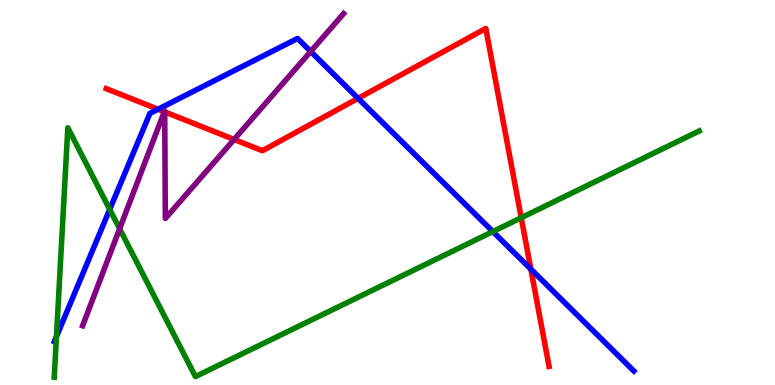[{'lines': ['blue', 'red'], 'intersections': [{'x': 2.04, 'y': 7.16}, {'x': 4.62, 'y': 7.45}, {'x': 6.85, 'y': 3.01}]}, {'lines': ['green', 'red'], 'intersections': [{'x': 6.73, 'y': 4.34}]}, {'lines': ['purple', 'red'], 'intersections': [{'x': 2.12, 'y': 7.1}, {'x': 2.13, 'y': 7.09}, {'x': 3.02, 'y': 6.38}]}, {'lines': ['blue', 'green'], 'intersections': [{'x': 0.728, 'y': 1.26}, {'x': 1.42, 'y': 4.56}, {'x': 6.36, 'y': 3.99}]}, {'lines': ['blue', 'purple'], 'intersections': [{'x': 4.01, 'y': 8.66}]}, {'lines': ['green', 'purple'], 'intersections': [{'x': 1.54, 'y': 4.06}]}]